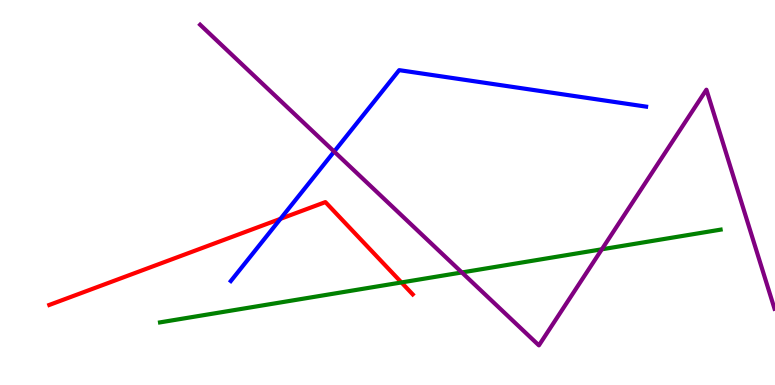[{'lines': ['blue', 'red'], 'intersections': [{'x': 3.62, 'y': 4.32}]}, {'lines': ['green', 'red'], 'intersections': [{'x': 5.18, 'y': 2.66}]}, {'lines': ['purple', 'red'], 'intersections': []}, {'lines': ['blue', 'green'], 'intersections': []}, {'lines': ['blue', 'purple'], 'intersections': [{'x': 4.31, 'y': 6.06}]}, {'lines': ['green', 'purple'], 'intersections': [{'x': 5.96, 'y': 2.92}, {'x': 7.77, 'y': 3.52}]}]